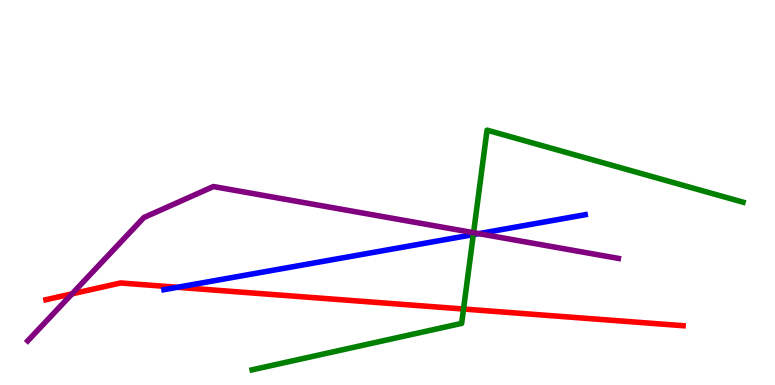[{'lines': ['blue', 'red'], 'intersections': [{'x': 2.29, 'y': 2.54}]}, {'lines': ['green', 'red'], 'intersections': [{'x': 5.98, 'y': 1.97}]}, {'lines': ['purple', 'red'], 'intersections': [{'x': 0.929, 'y': 2.37}]}, {'lines': ['blue', 'green'], 'intersections': [{'x': 6.11, 'y': 3.91}]}, {'lines': ['blue', 'purple'], 'intersections': [{'x': 6.18, 'y': 3.93}]}, {'lines': ['green', 'purple'], 'intersections': [{'x': 6.11, 'y': 3.96}]}]